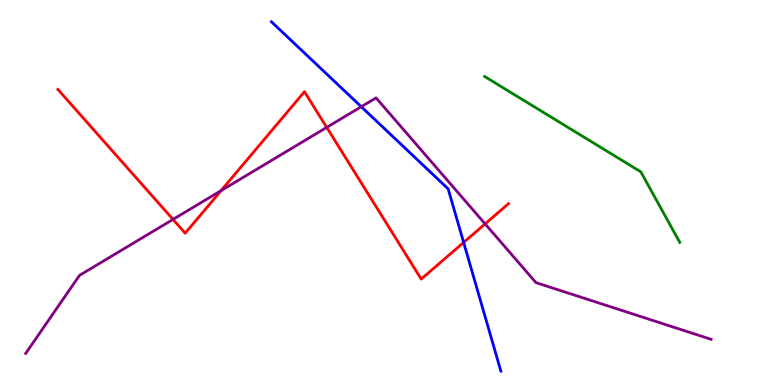[{'lines': ['blue', 'red'], 'intersections': [{'x': 5.98, 'y': 3.7}]}, {'lines': ['green', 'red'], 'intersections': []}, {'lines': ['purple', 'red'], 'intersections': [{'x': 2.23, 'y': 4.3}, {'x': 2.85, 'y': 5.05}, {'x': 4.22, 'y': 6.69}, {'x': 6.26, 'y': 4.18}]}, {'lines': ['blue', 'green'], 'intersections': []}, {'lines': ['blue', 'purple'], 'intersections': [{'x': 4.66, 'y': 7.23}]}, {'lines': ['green', 'purple'], 'intersections': []}]